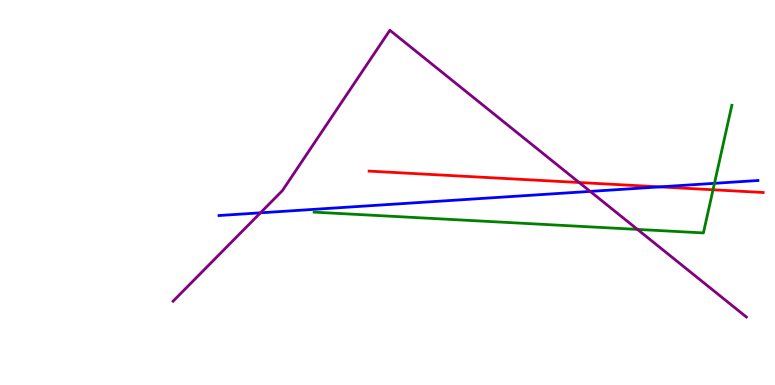[{'lines': ['blue', 'red'], 'intersections': [{'x': 8.51, 'y': 5.15}]}, {'lines': ['green', 'red'], 'intersections': [{'x': 9.2, 'y': 5.07}]}, {'lines': ['purple', 'red'], 'intersections': [{'x': 7.47, 'y': 5.26}]}, {'lines': ['blue', 'green'], 'intersections': [{'x': 9.22, 'y': 5.24}]}, {'lines': ['blue', 'purple'], 'intersections': [{'x': 3.36, 'y': 4.47}, {'x': 7.62, 'y': 5.03}]}, {'lines': ['green', 'purple'], 'intersections': [{'x': 8.23, 'y': 4.04}]}]